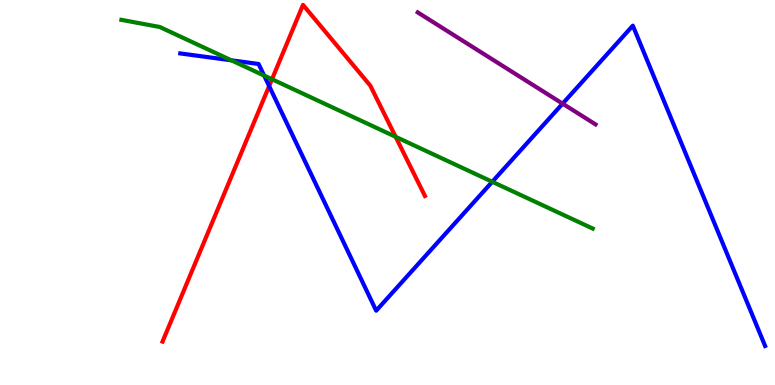[{'lines': ['blue', 'red'], 'intersections': [{'x': 3.47, 'y': 7.76}]}, {'lines': ['green', 'red'], 'intersections': [{'x': 3.51, 'y': 7.94}, {'x': 5.11, 'y': 6.45}]}, {'lines': ['purple', 'red'], 'intersections': []}, {'lines': ['blue', 'green'], 'intersections': [{'x': 2.98, 'y': 8.43}, {'x': 3.41, 'y': 8.04}, {'x': 6.35, 'y': 5.28}]}, {'lines': ['blue', 'purple'], 'intersections': [{'x': 7.26, 'y': 7.31}]}, {'lines': ['green', 'purple'], 'intersections': []}]